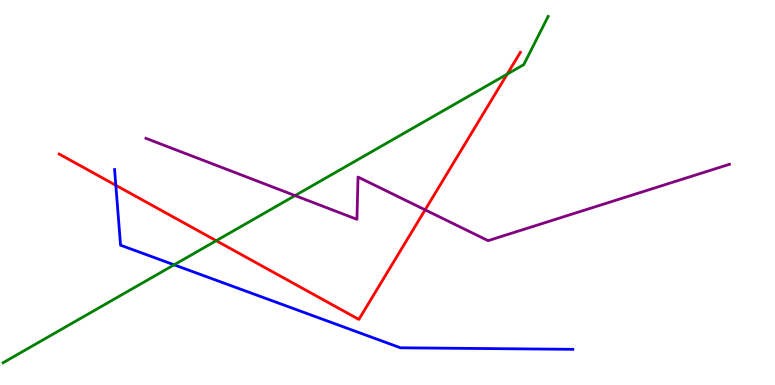[{'lines': ['blue', 'red'], 'intersections': [{'x': 1.49, 'y': 5.19}]}, {'lines': ['green', 'red'], 'intersections': [{'x': 2.79, 'y': 3.75}, {'x': 6.54, 'y': 8.07}]}, {'lines': ['purple', 'red'], 'intersections': [{'x': 5.49, 'y': 4.55}]}, {'lines': ['blue', 'green'], 'intersections': [{'x': 2.25, 'y': 3.12}]}, {'lines': ['blue', 'purple'], 'intersections': []}, {'lines': ['green', 'purple'], 'intersections': [{'x': 3.81, 'y': 4.92}]}]